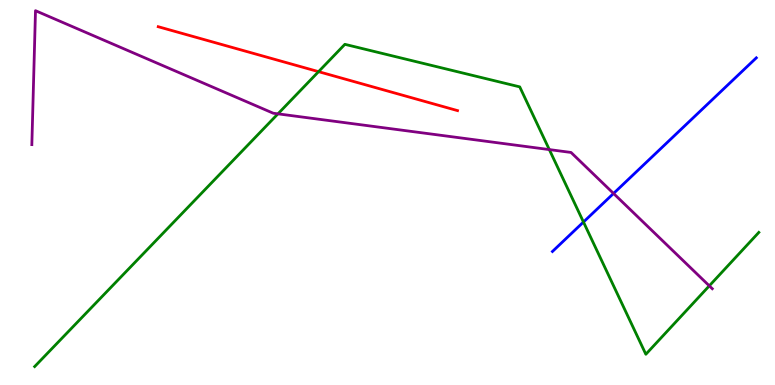[{'lines': ['blue', 'red'], 'intersections': []}, {'lines': ['green', 'red'], 'intersections': [{'x': 4.11, 'y': 8.14}]}, {'lines': ['purple', 'red'], 'intersections': []}, {'lines': ['blue', 'green'], 'intersections': [{'x': 7.53, 'y': 4.23}]}, {'lines': ['blue', 'purple'], 'intersections': [{'x': 7.92, 'y': 4.98}]}, {'lines': ['green', 'purple'], 'intersections': [{'x': 3.59, 'y': 7.04}, {'x': 7.09, 'y': 6.11}, {'x': 9.15, 'y': 2.58}]}]